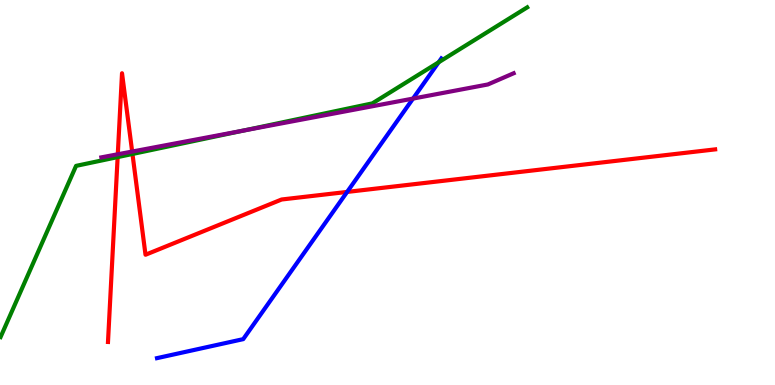[{'lines': ['blue', 'red'], 'intersections': [{'x': 4.48, 'y': 5.01}]}, {'lines': ['green', 'red'], 'intersections': [{'x': 1.52, 'y': 5.92}, {'x': 1.71, 'y': 6.0}]}, {'lines': ['purple', 'red'], 'intersections': [{'x': 1.52, 'y': 5.99}, {'x': 1.71, 'y': 6.06}]}, {'lines': ['blue', 'green'], 'intersections': [{'x': 5.66, 'y': 8.38}]}, {'lines': ['blue', 'purple'], 'intersections': [{'x': 5.33, 'y': 7.44}]}, {'lines': ['green', 'purple'], 'intersections': [{'x': 3.14, 'y': 6.61}]}]